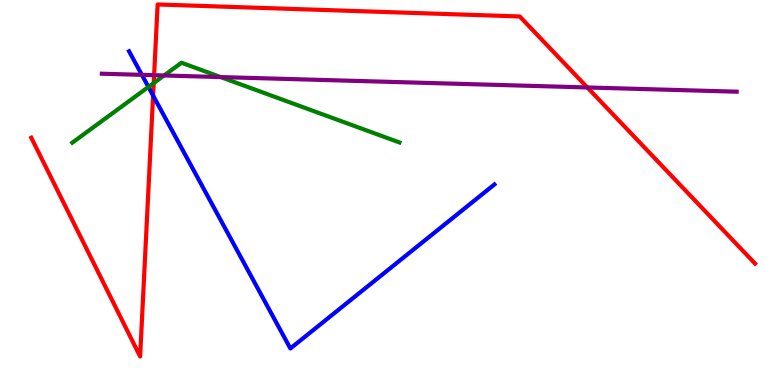[{'lines': ['blue', 'red'], 'intersections': [{'x': 1.98, 'y': 7.52}]}, {'lines': ['green', 'red'], 'intersections': [{'x': 1.98, 'y': 7.84}]}, {'lines': ['purple', 'red'], 'intersections': [{'x': 1.99, 'y': 8.05}, {'x': 7.58, 'y': 7.73}]}, {'lines': ['blue', 'green'], 'intersections': [{'x': 1.92, 'y': 7.74}]}, {'lines': ['blue', 'purple'], 'intersections': [{'x': 1.83, 'y': 8.06}]}, {'lines': ['green', 'purple'], 'intersections': [{'x': 2.12, 'y': 8.04}, {'x': 2.85, 'y': 8.0}]}]